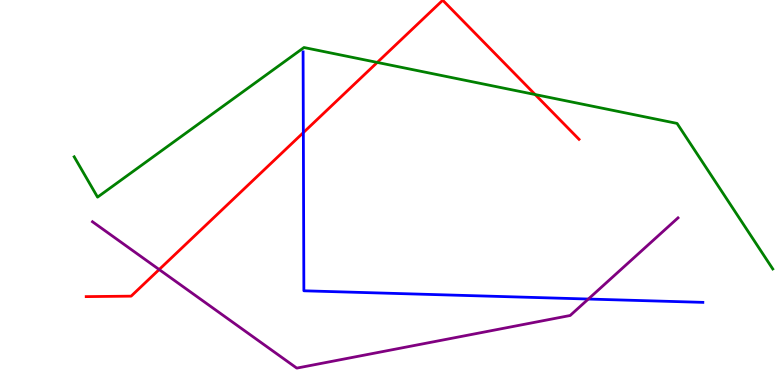[{'lines': ['blue', 'red'], 'intersections': [{'x': 3.91, 'y': 6.56}]}, {'lines': ['green', 'red'], 'intersections': [{'x': 4.87, 'y': 8.38}, {'x': 6.91, 'y': 7.54}]}, {'lines': ['purple', 'red'], 'intersections': [{'x': 2.05, 'y': 3.0}]}, {'lines': ['blue', 'green'], 'intersections': []}, {'lines': ['blue', 'purple'], 'intersections': [{'x': 7.59, 'y': 2.23}]}, {'lines': ['green', 'purple'], 'intersections': []}]